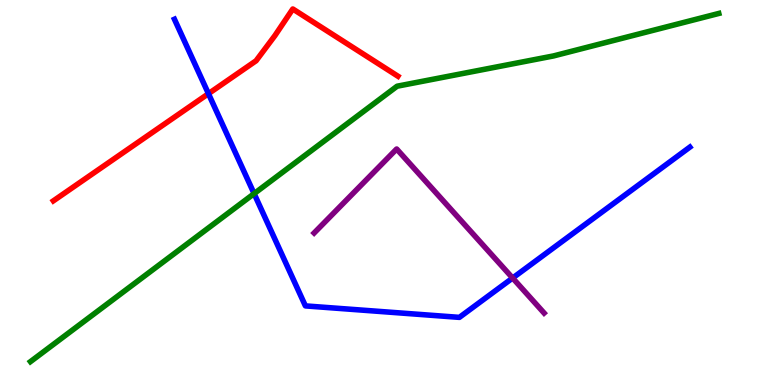[{'lines': ['blue', 'red'], 'intersections': [{'x': 2.69, 'y': 7.57}]}, {'lines': ['green', 'red'], 'intersections': []}, {'lines': ['purple', 'red'], 'intersections': []}, {'lines': ['blue', 'green'], 'intersections': [{'x': 3.28, 'y': 4.97}]}, {'lines': ['blue', 'purple'], 'intersections': [{'x': 6.61, 'y': 2.78}]}, {'lines': ['green', 'purple'], 'intersections': []}]